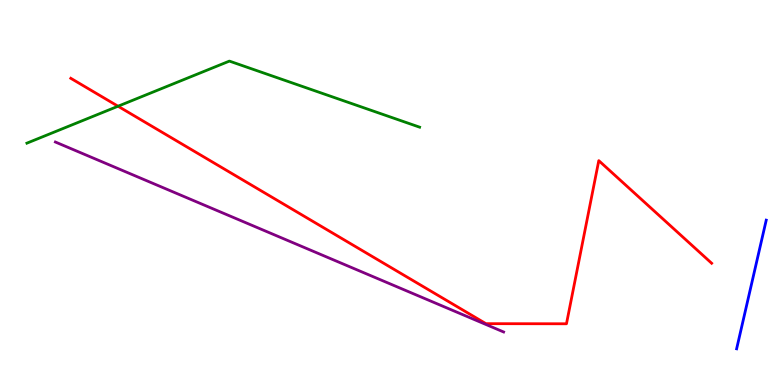[{'lines': ['blue', 'red'], 'intersections': []}, {'lines': ['green', 'red'], 'intersections': [{'x': 1.52, 'y': 7.24}]}, {'lines': ['purple', 'red'], 'intersections': []}, {'lines': ['blue', 'green'], 'intersections': []}, {'lines': ['blue', 'purple'], 'intersections': []}, {'lines': ['green', 'purple'], 'intersections': []}]